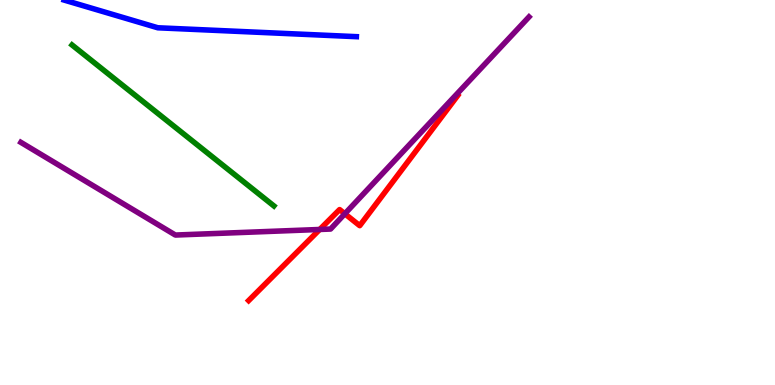[{'lines': ['blue', 'red'], 'intersections': []}, {'lines': ['green', 'red'], 'intersections': []}, {'lines': ['purple', 'red'], 'intersections': [{'x': 4.13, 'y': 4.04}, {'x': 4.45, 'y': 4.45}]}, {'lines': ['blue', 'green'], 'intersections': []}, {'lines': ['blue', 'purple'], 'intersections': []}, {'lines': ['green', 'purple'], 'intersections': []}]